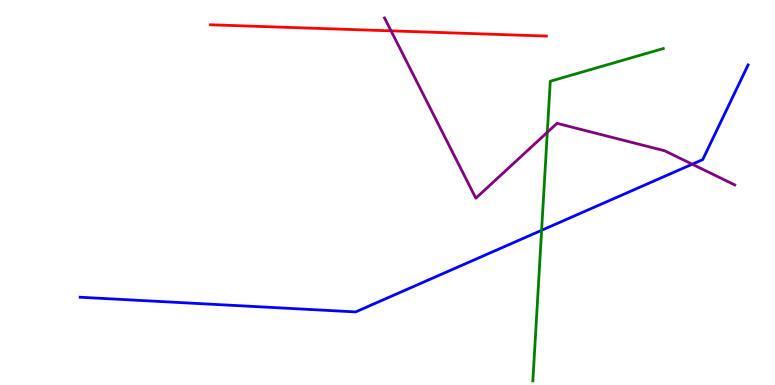[{'lines': ['blue', 'red'], 'intersections': []}, {'lines': ['green', 'red'], 'intersections': []}, {'lines': ['purple', 'red'], 'intersections': [{'x': 5.05, 'y': 9.2}]}, {'lines': ['blue', 'green'], 'intersections': [{'x': 6.99, 'y': 4.02}]}, {'lines': ['blue', 'purple'], 'intersections': [{'x': 8.93, 'y': 5.73}]}, {'lines': ['green', 'purple'], 'intersections': [{'x': 7.06, 'y': 6.56}]}]